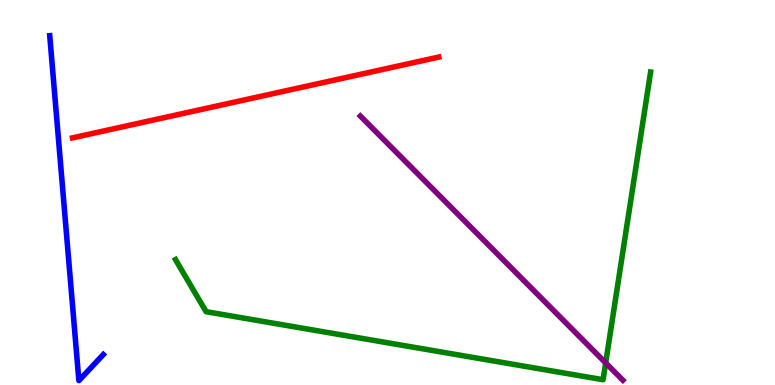[{'lines': ['blue', 'red'], 'intersections': []}, {'lines': ['green', 'red'], 'intersections': []}, {'lines': ['purple', 'red'], 'intersections': []}, {'lines': ['blue', 'green'], 'intersections': []}, {'lines': ['blue', 'purple'], 'intersections': []}, {'lines': ['green', 'purple'], 'intersections': [{'x': 7.82, 'y': 0.574}]}]